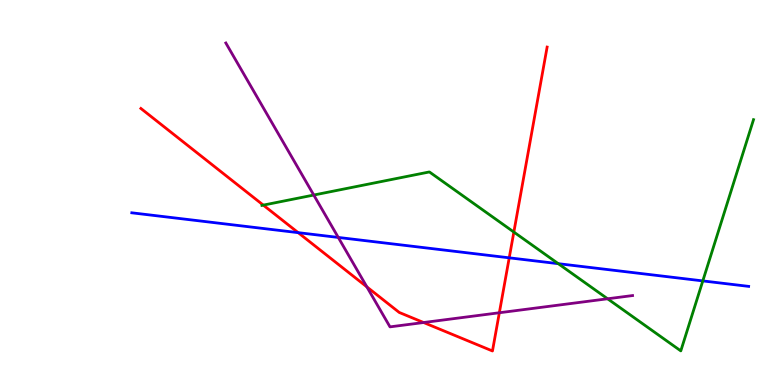[{'lines': ['blue', 'red'], 'intersections': [{'x': 3.85, 'y': 3.96}, {'x': 6.57, 'y': 3.3}]}, {'lines': ['green', 'red'], 'intersections': [{'x': 3.4, 'y': 4.67}, {'x': 6.63, 'y': 3.97}]}, {'lines': ['purple', 'red'], 'intersections': [{'x': 4.73, 'y': 2.55}, {'x': 5.47, 'y': 1.62}, {'x': 6.44, 'y': 1.88}]}, {'lines': ['blue', 'green'], 'intersections': [{'x': 7.2, 'y': 3.15}, {'x': 9.07, 'y': 2.7}]}, {'lines': ['blue', 'purple'], 'intersections': [{'x': 4.36, 'y': 3.83}]}, {'lines': ['green', 'purple'], 'intersections': [{'x': 4.05, 'y': 4.93}, {'x': 7.84, 'y': 2.24}]}]